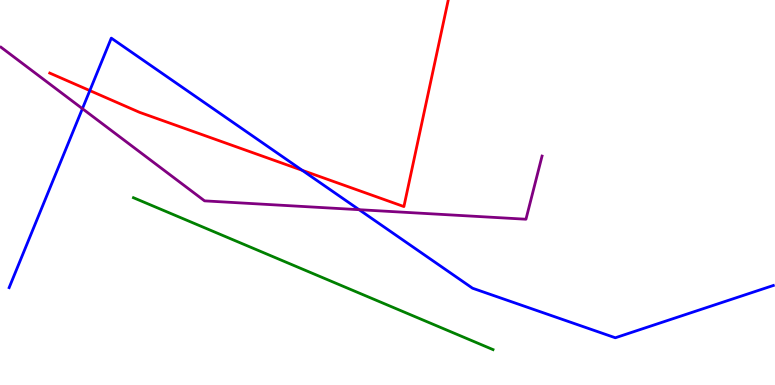[{'lines': ['blue', 'red'], 'intersections': [{'x': 1.16, 'y': 7.65}, {'x': 3.9, 'y': 5.58}]}, {'lines': ['green', 'red'], 'intersections': []}, {'lines': ['purple', 'red'], 'intersections': []}, {'lines': ['blue', 'green'], 'intersections': []}, {'lines': ['blue', 'purple'], 'intersections': [{'x': 1.06, 'y': 7.18}, {'x': 4.63, 'y': 4.55}]}, {'lines': ['green', 'purple'], 'intersections': []}]